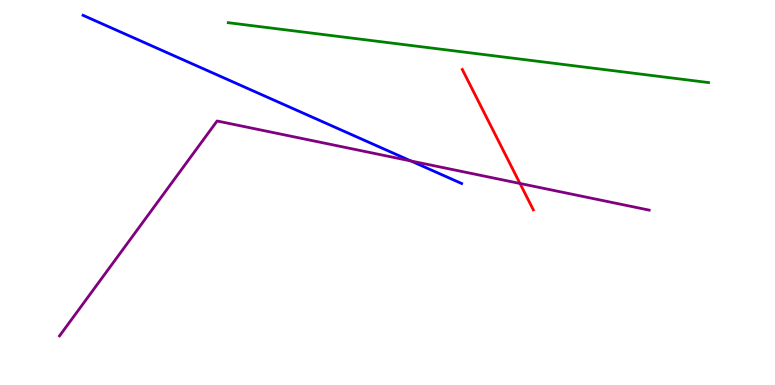[{'lines': ['blue', 'red'], 'intersections': []}, {'lines': ['green', 'red'], 'intersections': []}, {'lines': ['purple', 'red'], 'intersections': [{'x': 6.71, 'y': 5.23}]}, {'lines': ['blue', 'green'], 'intersections': []}, {'lines': ['blue', 'purple'], 'intersections': [{'x': 5.3, 'y': 5.82}]}, {'lines': ['green', 'purple'], 'intersections': []}]